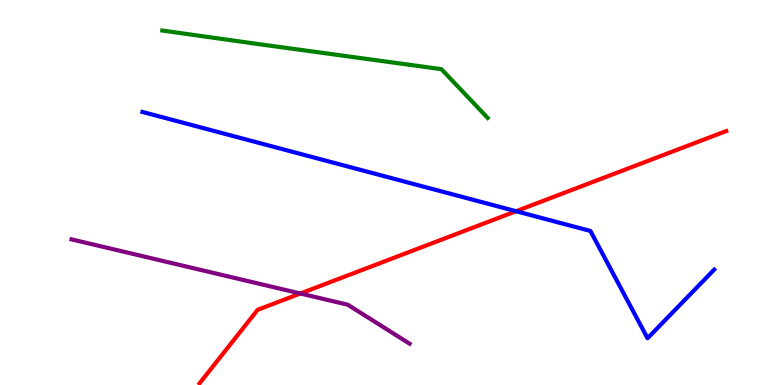[{'lines': ['blue', 'red'], 'intersections': [{'x': 6.66, 'y': 4.51}]}, {'lines': ['green', 'red'], 'intersections': []}, {'lines': ['purple', 'red'], 'intersections': [{'x': 3.88, 'y': 2.38}]}, {'lines': ['blue', 'green'], 'intersections': []}, {'lines': ['blue', 'purple'], 'intersections': []}, {'lines': ['green', 'purple'], 'intersections': []}]